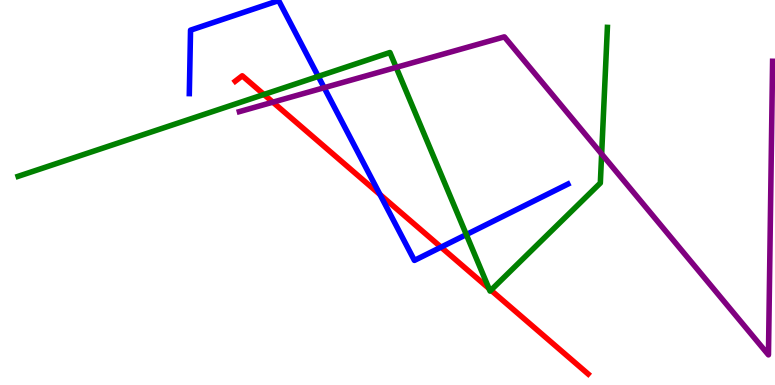[{'lines': ['blue', 'red'], 'intersections': [{'x': 4.9, 'y': 4.95}, {'x': 5.69, 'y': 3.58}]}, {'lines': ['green', 'red'], 'intersections': [{'x': 3.41, 'y': 7.55}, {'x': 6.31, 'y': 2.51}, {'x': 6.33, 'y': 2.46}]}, {'lines': ['purple', 'red'], 'intersections': [{'x': 3.52, 'y': 7.35}]}, {'lines': ['blue', 'green'], 'intersections': [{'x': 4.11, 'y': 8.02}, {'x': 6.02, 'y': 3.91}]}, {'lines': ['blue', 'purple'], 'intersections': [{'x': 4.18, 'y': 7.72}]}, {'lines': ['green', 'purple'], 'intersections': [{'x': 5.11, 'y': 8.25}, {'x': 7.76, 'y': 6.0}]}]